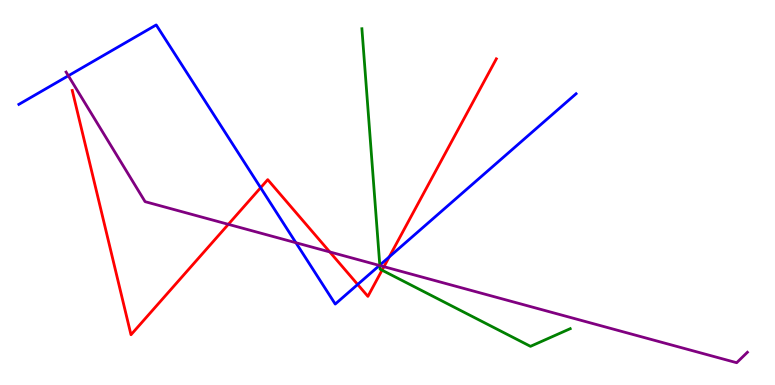[{'lines': ['blue', 'red'], 'intersections': [{'x': 3.36, 'y': 5.12}, {'x': 4.62, 'y': 2.61}, {'x': 5.02, 'y': 3.33}]}, {'lines': ['green', 'red'], 'intersections': [{'x': 4.93, 'y': 2.98}]}, {'lines': ['purple', 'red'], 'intersections': [{'x': 2.95, 'y': 4.17}, {'x': 4.25, 'y': 3.46}, {'x': 4.95, 'y': 3.07}]}, {'lines': ['blue', 'green'], 'intersections': [{'x': 4.9, 'y': 3.11}]}, {'lines': ['blue', 'purple'], 'intersections': [{'x': 0.882, 'y': 8.03}, {'x': 3.82, 'y': 3.7}, {'x': 4.9, 'y': 3.1}]}, {'lines': ['green', 'purple'], 'intersections': [{'x': 4.9, 'y': 3.1}]}]